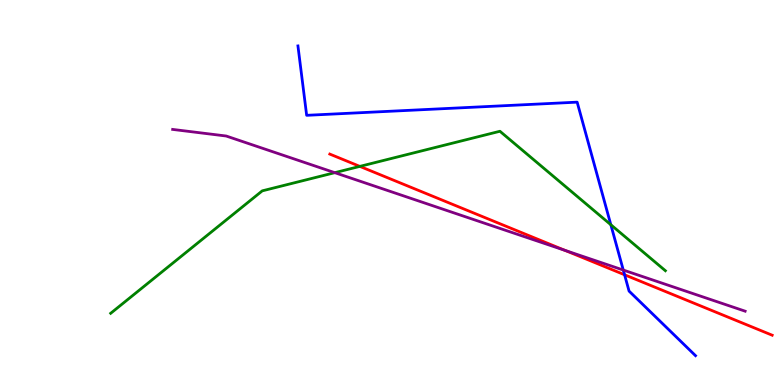[{'lines': ['blue', 'red'], 'intersections': [{'x': 8.06, 'y': 2.86}]}, {'lines': ['green', 'red'], 'intersections': [{'x': 4.64, 'y': 5.68}]}, {'lines': ['purple', 'red'], 'intersections': [{'x': 7.29, 'y': 3.5}]}, {'lines': ['blue', 'green'], 'intersections': [{'x': 7.88, 'y': 4.16}]}, {'lines': ['blue', 'purple'], 'intersections': [{'x': 8.04, 'y': 2.99}]}, {'lines': ['green', 'purple'], 'intersections': [{'x': 4.32, 'y': 5.52}]}]